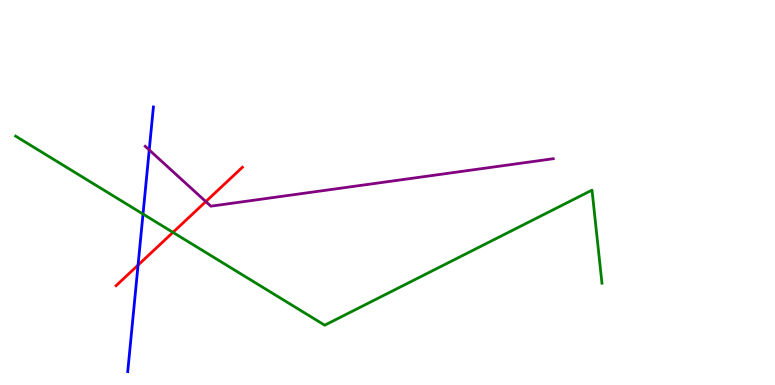[{'lines': ['blue', 'red'], 'intersections': [{'x': 1.78, 'y': 3.11}]}, {'lines': ['green', 'red'], 'intersections': [{'x': 2.23, 'y': 3.96}]}, {'lines': ['purple', 'red'], 'intersections': [{'x': 2.66, 'y': 4.76}]}, {'lines': ['blue', 'green'], 'intersections': [{'x': 1.85, 'y': 4.44}]}, {'lines': ['blue', 'purple'], 'intersections': [{'x': 1.93, 'y': 6.1}]}, {'lines': ['green', 'purple'], 'intersections': []}]